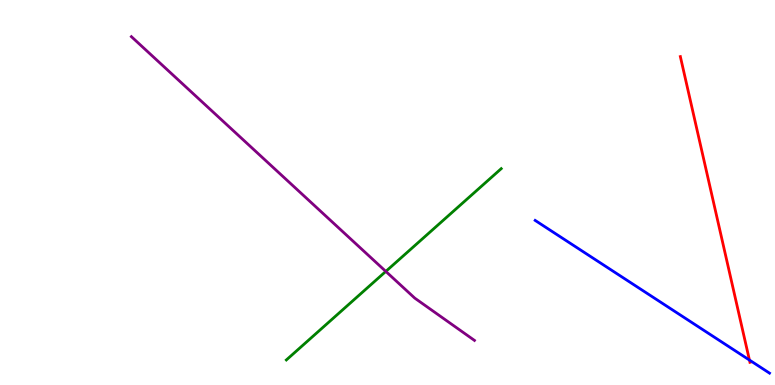[{'lines': ['blue', 'red'], 'intersections': [{'x': 9.67, 'y': 0.648}]}, {'lines': ['green', 'red'], 'intersections': []}, {'lines': ['purple', 'red'], 'intersections': []}, {'lines': ['blue', 'green'], 'intersections': []}, {'lines': ['blue', 'purple'], 'intersections': []}, {'lines': ['green', 'purple'], 'intersections': [{'x': 4.98, 'y': 2.95}]}]